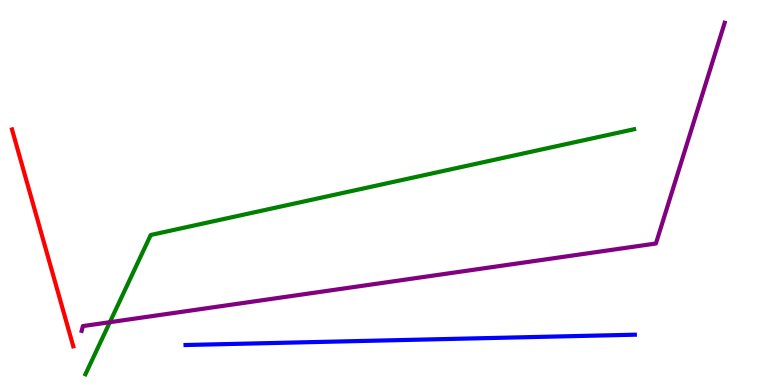[{'lines': ['blue', 'red'], 'intersections': []}, {'lines': ['green', 'red'], 'intersections': []}, {'lines': ['purple', 'red'], 'intersections': []}, {'lines': ['blue', 'green'], 'intersections': []}, {'lines': ['blue', 'purple'], 'intersections': []}, {'lines': ['green', 'purple'], 'intersections': [{'x': 1.42, 'y': 1.63}]}]